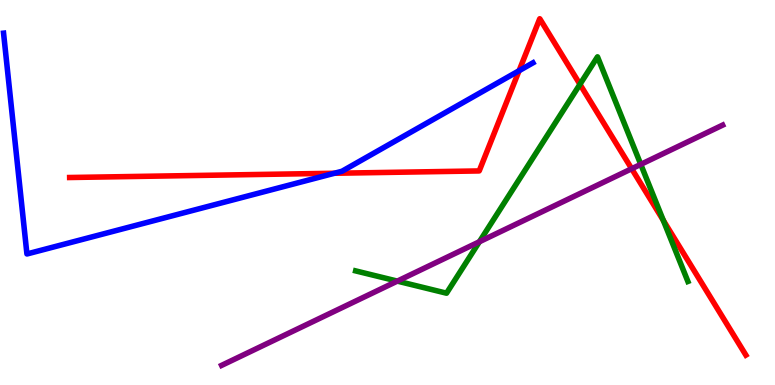[{'lines': ['blue', 'red'], 'intersections': [{'x': 4.31, 'y': 5.5}, {'x': 6.7, 'y': 8.16}]}, {'lines': ['green', 'red'], 'intersections': [{'x': 7.48, 'y': 7.81}, {'x': 8.56, 'y': 4.28}]}, {'lines': ['purple', 'red'], 'intersections': [{'x': 8.15, 'y': 5.62}]}, {'lines': ['blue', 'green'], 'intersections': []}, {'lines': ['blue', 'purple'], 'intersections': []}, {'lines': ['green', 'purple'], 'intersections': [{'x': 5.13, 'y': 2.7}, {'x': 6.19, 'y': 3.72}, {'x': 8.27, 'y': 5.73}]}]